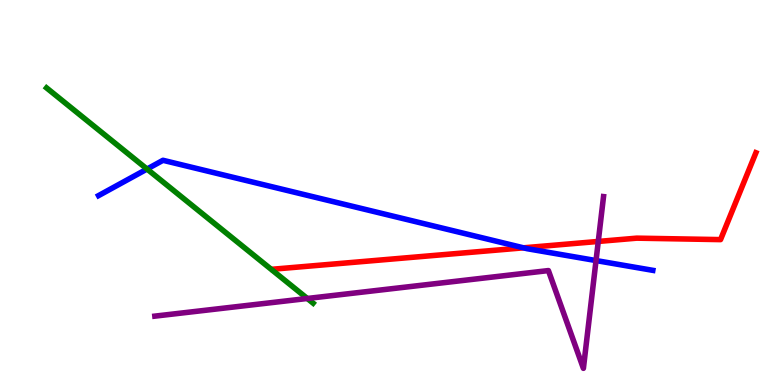[{'lines': ['blue', 'red'], 'intersections': [{'x': 6.75, 'y': 3.56}]}, {'lines': ['green', 'red'], 'intersections': []}, {'lines': ['purple', 'red'], 'intersections': [{'x': 7.72, 'y': 3.73}]}, {'lines': ['blue', 'green'], 'intersections': [{'x': 1.9, 'y': 5.61}]}, {'lines': ['blue', 'purple'], 'intersections': [{'x': 7.69, 'y': 3.23}]}, {'lines': ['green', 'purple'], 'intersections': [{'x': 3.97, 'y': 2.25}]}]